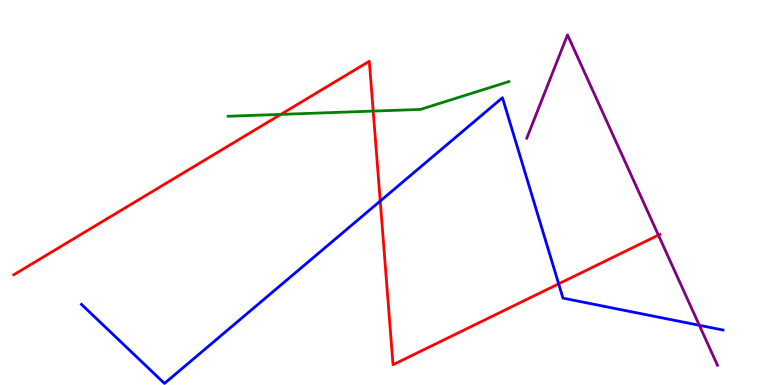[{'lines': ['blue', 'red'], 'intersections': [{'x': 4.91, 'y': 4.78}, {'x': 7.21, 'y': 2.63}]}, {'lines': ['green', 'red'], 'intersections': [{'x': 3.62, 'y': 7.03}, {'x': 4.82, 'y': 7.11}]}, {'lines': ['purple', 'red'], 'intersections': [{'x': 8.5, 'y': 3.89}]}, {'lines': ['blue', 'green'], 'intersections': []}, {'lines': ['blue', 'purple'], 'intersections': [{'x': 9.02, 'y': 1.55}]}, {'lines': ['green', 'purple'], 'intersections': []}]